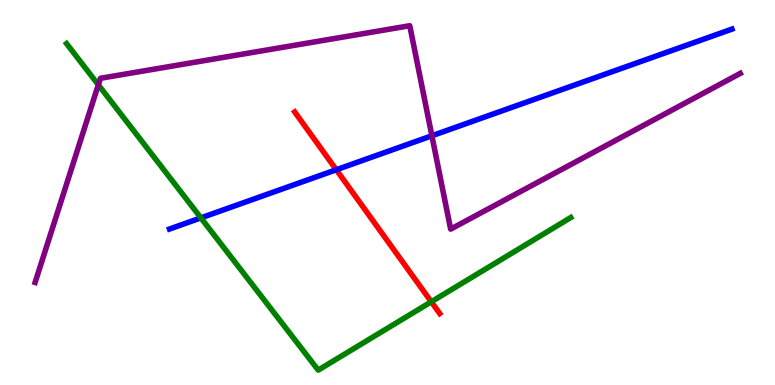[{'lines': ['blue', 'red'], 'intersections': [{'x': 4.34, 'y': 5.59}]}, {'lines': ['green', 'red'], 'intersections': [{'x': 5.57, 'y': 2.16}]}, {'lines': ['purple', 'red'], 'intersections': []}, {'lines': ['blue', 'green'], 'intersections': [{'x': 2.59, 'y': 4.34}]}, {'lines': ['blue', 'purple'], 'intersections': [{'x': 5.57, 'y': 6.47}]}, {'lines': ['green', 'purple'], 'intersections': [{'x': 1.27, 'y': 7.8}]}]